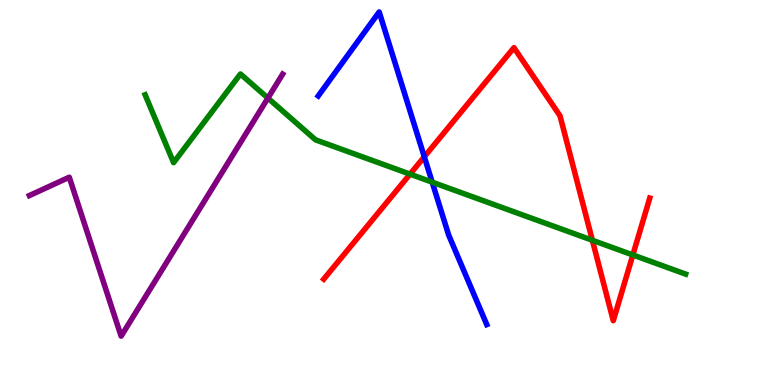[{'lines': ['blue', 'red'], 'intersections': [{'x': 5.47, 'y': 5.93}]}, {'lines': ['green', 'red'], 'intersections': [{'x': 5.29, 'y': 5.48}, {'x': 7.64, 'y': 3.76}, {'x': 8.17, 'y': 3.38}]}, {'lines': ['purple', 'red'], 'intersections': []}, {'lines': ['blue', 'green'], 'intersections': [{'x': 5.58, 'y': 5.27}]}, {'lines': ['blue', 'purple'], 'intersections': []}, {'lines': ['green', 'purple'], 'intersections': [{'x': 3.46, 'y': 7.45}]}]